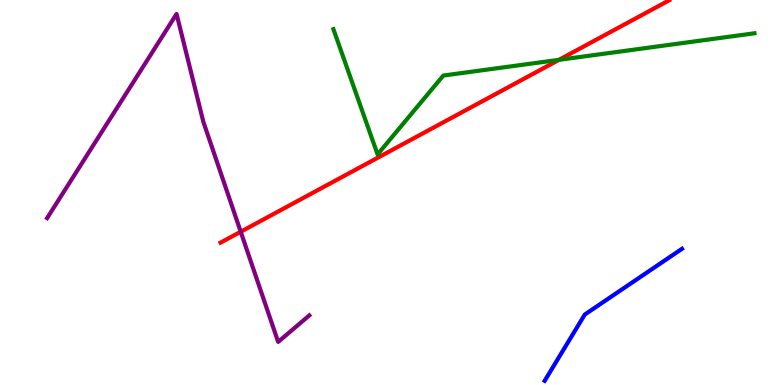[{'lines': ['blue', 'red'], 'intersections': []}, {'lines': ['green', 'red'], 'intersections': [{'x': 7.21, 'y': 8.45}]}, {'lines': ['purple', 'red'], 'intersections': [{'x': 3.11, 'y': 3.98}]}, {'lines': ['blue', 'green'], 'intersections': []}, {'lines': ['blue', 'purple'], 'intersections': []}, {'lines': ['green', 'purple'], 'intersections': []}]